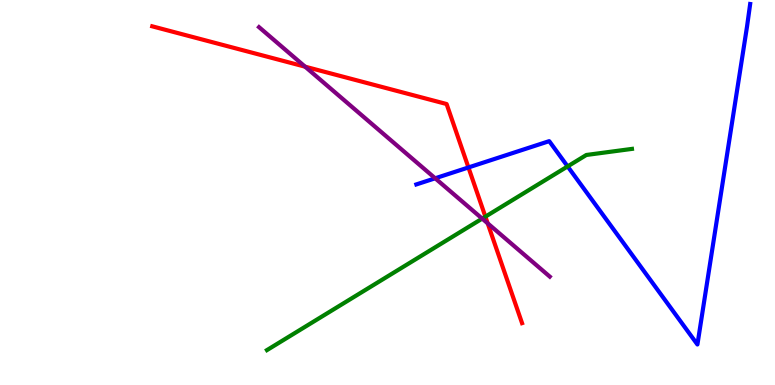[{'lines': ['blue', 'red'], 'intersections': [{'x': 6.04, 'y': 5.65}]}, {'lines': ['green', 'red'], 'intersections': [{'x': 6.26, 'y': 4.37}]}, {'lines': ['purple', 'red'], 'intersections': [{'x': 3.94, 'y': 8.27}, {'x': 6.29, 'y': 4.2}]}, {'lines': ['blue', 'green'], 'intersections': [{'x': 7.32, 'y': 5.68}]}, {'lines': ['blue', 'purple'], 'intersections': [{'x': 5.62, 'y': 5.37}]}, {'lines': ['green', 'purple'], 'intersections': [{'x': 6.22, 'y': 4.32}]}]